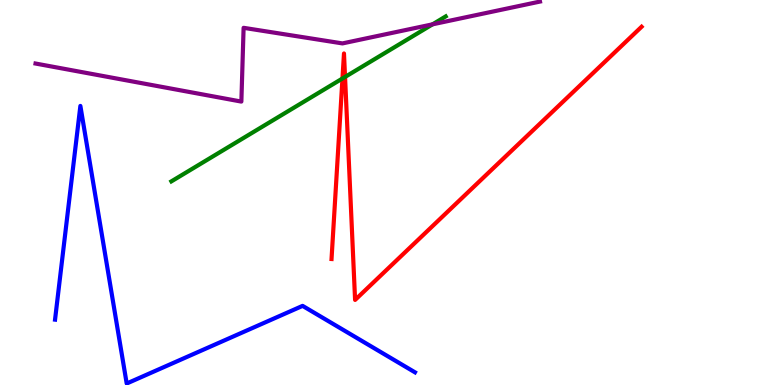[{'lines': ['blue', 'red'], 'intersections': []}, {'lines': ['green', 'red'], 'intersections': [{'x': 4.42, 'y': 7.96}, {'x': 4.45, 'y': 8.0}]}, {'lines': ['purple', 'red'], 'intersections': []}, {'lines': ['blue', 'green'], 'intersections': []}, {'lines': ['blue', 'purple'], 'intersections': []}, {'lines': ['green', 'purple'], 'intersections': [{'x': 5.58, 'y': 9.37}]}]